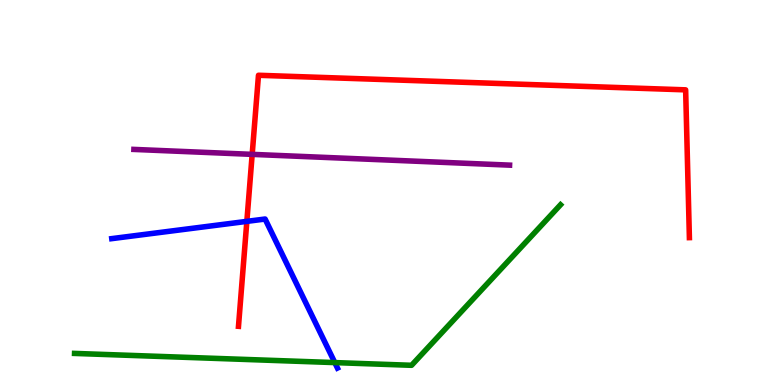[{'lines': ['blue', 'red'], 'intersections': [{'x': 3.19, 'y': 4.25}]}, {'lines': ['green', 'red'], 'intersections': []}, {'lines': ['purple', 'red'], 'intersections': [{'x': 3.25, 'y': 5.99}]}, {'lines': ['blue', 'green'], 'intersections': [{'x': 4.32, 'y': 0.582}]}, {'lines': ['blue', 'purple'], 'intersections': []}, {'lines': ['green', 'purple'], 'intersections': []}]